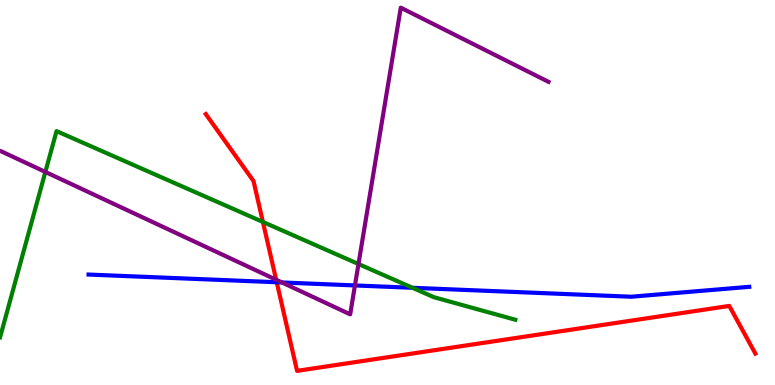[{'lines': ['blue', 'red'], 'intersections': [{'x': 3.57, 'y': 2.67}]}, {'lines': ['green', 'red'], 'intersections': [{'x': 3.39, 'y': 4.24}]}, {'lines': ['purple', 'red'], 'intersections': [{'x': 3.56, 'y': 2.73}]}, {'lines': ['blue', 'green'], 'intersections': [{'x': 5.32, 'y': 2.52}]}, {'lines': ['blue', 'purple'], 'intersections': [{'x': 3.64, 'y': 2.66}, {'x': 4.58, 'y': 2.59}]}, {'lines': ['green', 'purple'], 'intersections': [{'x': 0.585, 'y': 5.53}, {'x': 4.63, 'y': 3.14}]}]